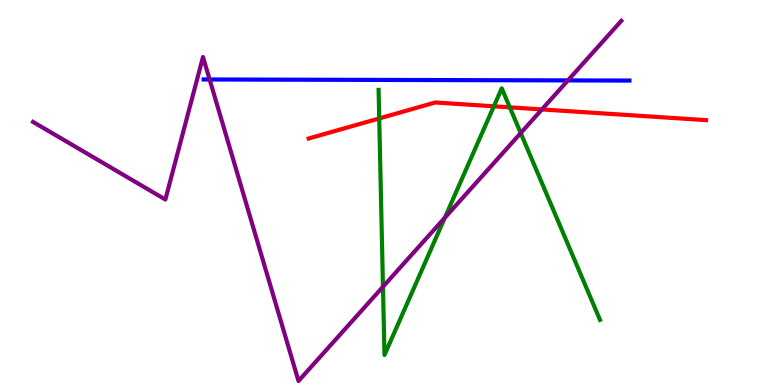[{'lines': ['blue', 'red'], 'intersections': []}, {'lines': ['green', 'red'], 'intersections': [{'x': 4.89, 'y': 6.92}, {'x': 6.37, 'y': 7.24}, {'x': 6.58, 'y': 7.21}]}, {'lines': ['purple', 'red'], 'intersections': [{'x': 6.99, 'y': 7.16}]}, {'lines': ['blue', 'green'], 'intersections': []}, {'lines': ['blue', 'purple'], 'intersections': [{'x': 2.7, 'y': 7.94}, {'x': 7.33, 'y': 7.91}]}, {'lines': ['green', 'purple'], 'intersections': [{'x': 4.94, 'y': 2.55}, {'x': 5.74, 'y': 4.35}, {'x': 6.72, 'y': 6.54}]}]